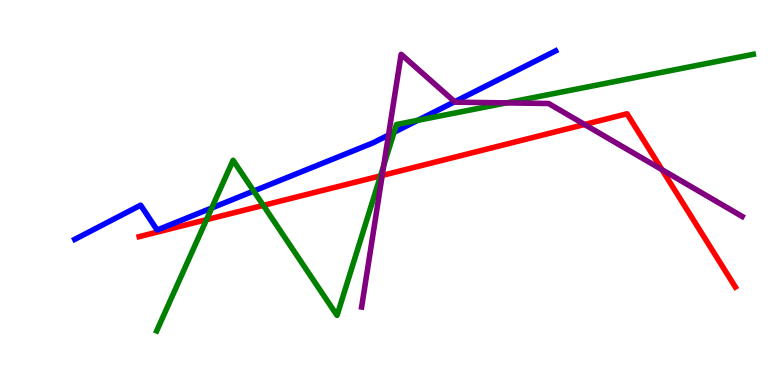[{'lines': ['blue', 'red'], 'intersections': []}, {'lines': ['green', 'red'], 'intersections': [{'x': 2.66, 'y': 4.29}, {'x': 3.4, 'y': 4.67}, {'x': 4.91, 'y': 5.43}]}, {'lines': ['purple', 'red'], 'intersections': [{'x': 4.93, 'y': 5.44}, {'x': 7.54, 'y': 6.77}, {'x': 8.54, 'y': 5.59}]}, {'lines': ['blue', 'green'], 'intersections': [{'x': 2.73, 'y': 4.6}, {'x': 3.27, 'y': 5.04}, {'x': 5.09, 'y': 6.57}, {'x': 5.39, 'y': 6.87}]}, {'lines': ['blue', 'purple'], 'intersections': [{'x': 5.01, 'y': 6.49}, {'x': 5.87, 'y': 7.36}]}, {'lines': ['green', 'purple'], 'intersections': [{'x': 4.95, 'y': 5.7}, {'x': 6.53, 'y': 7.33}]}]